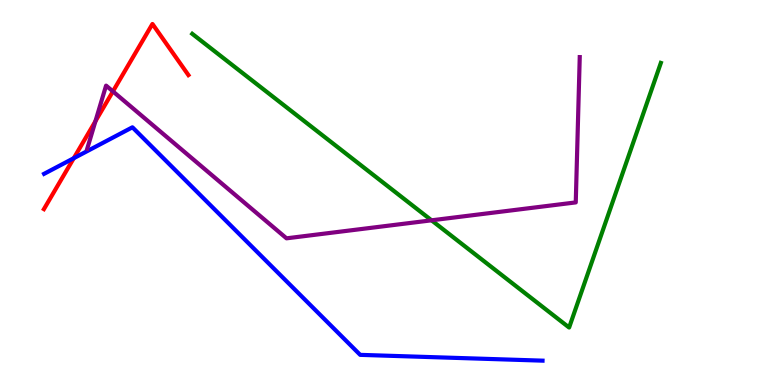[{'lines': ['blue', 'red'], 'intersections': [{'x': 0.952, 'y': 5.89}]}, {'lines': ['green', 'red'], 'intersections': []}, {'lines': ['purple', 'red'], 'intersections': [{'x': 1.23, 'y': 6.85}, {'x': 1.46, 'y': 7.63}]}, {'lines': ['blue', 'green'], 'intersections': []}, {'lines': ['blue', 'purple'], 'intersections': []}, {'lines': ['green', 'purple'], 'intersections': [{'x': 5.57, 'y': 4.28}]}]